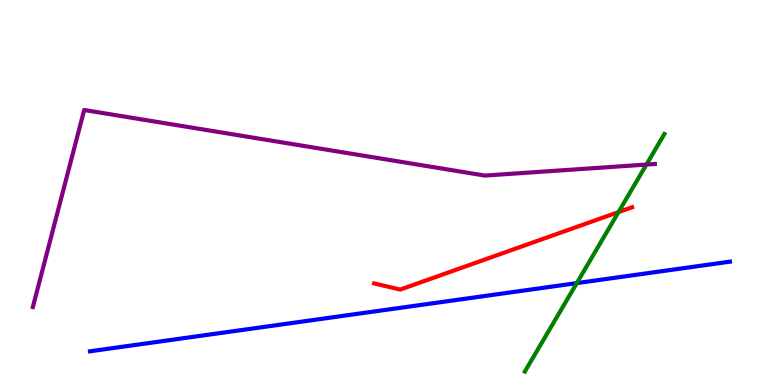[{'lines': ['blue', 'red'], 'intersections': []}, {'lines': ['green', 'red'], 'intersections': [{'x': 7.98, 'y': 4.49}]}, {'lines': ['purple', 'red'], 'intersections': []}, {'lines': ['blue', 'green'], 'intersections': [{'x': 7.44, 'y': 2.65}]}, {'lines': ['blue', 'purple'], 'intersections': []}, {'lines': ['green', 'purple'], 'intersections': [{'x': 8.34, 'y': 5.73}]}]